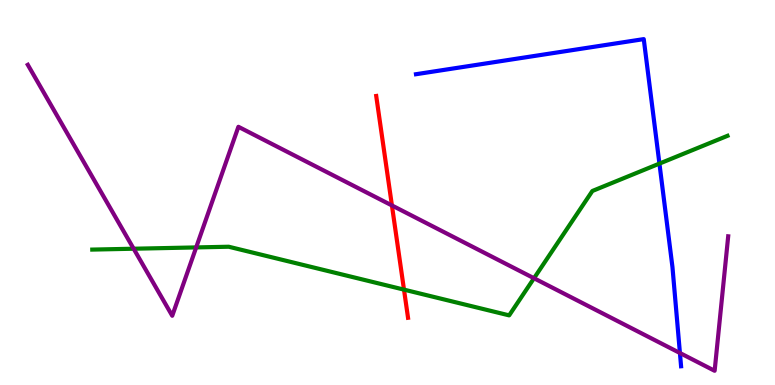[{'lines': ['blue', 'red'], 'intersections': []}, {'lines': ['green', 'red'], 'intersections': [{'x': 5.21, 'y': 2.48}]}, {'lines': ['purple', 'red'], 'intersections': [{'x': 5.06, 'y': 4.66}]}, {'lines': ['blue', 'green'], 'intersections': [{'x': 8.51, 'y': 5.75}]}, {'lines': ['blue', 'purple'], 'intersections': [{'x': 8.77, 'y': 0.831}]}, {'lines': ['green', 'purple'], 'intersections': [{'x': 1.72, 'y': 3.54}, {'x': 2.53, 'y': 3.57}, {'x': 6.89, 'y': 2.77}]}]